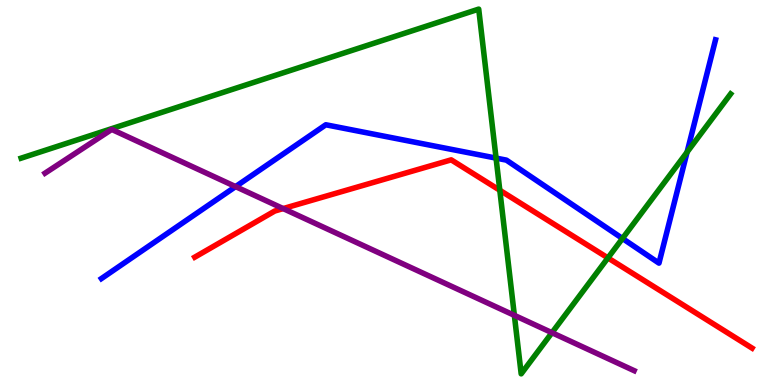[{'lines': ['blue', 'red'], 'intersections': []}, {'lines': ['green', 'red'], 'intersections': [{'x': 6.45, 'y': 5.06}, {'x': 7.84, 'y': 3.3}]}, {'lines': ['purple', 'red'], 'intersections': [{'x': 3.65, 'y': 4.58}]}, {'lines': ['blue', 'green'], 'intersections': [{'x': 6.4, 'y': 5.89}, {'x': 8.03, 'y': 3.81}, {'x': 8.87, 'y': 6.05}]}, {'lines': ['blue', 'purple'], 'intersections': [{'x': 3.04, 'y': 5.15}]}, {'lines': ['green', 'purple'], 'intersections': [{'x': 6.64, 'y': 1.81}, {'x': 7.12, 'y': 1.36}]}]